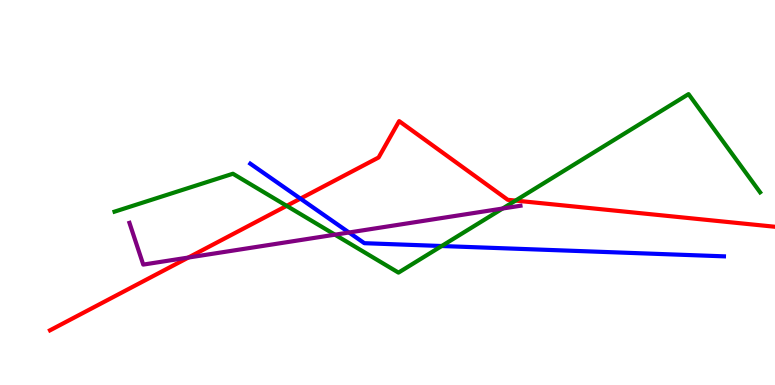[{'lines': ['blue', 'red'], 'intersections': [{'x': 3.88, 'y': 4.84}]}, {'lines': ['green', 'red'], 'intersections': [{'x': 3.7, 'y': 4.65}, {'x': 6.65, 'y': 4.79}]}, {'lines': ['purple', 'red'], 'intersections': [{'x': 2.43, 'y': 3.31}]}, {'lines': ['blue', 'green'], 'intersections': [{'x': 5.7, 'y': 3.61}]}, {'lines': ['blue', 'purple'], 'intersections': [{'x': 4.5, 'y': 3.96}]}, {'lines': ['green', 'purple'], 'intersections': [{'x': 4.32, 'y': 3.9}, {'x': 6.49, 'y': 4.58}]}]